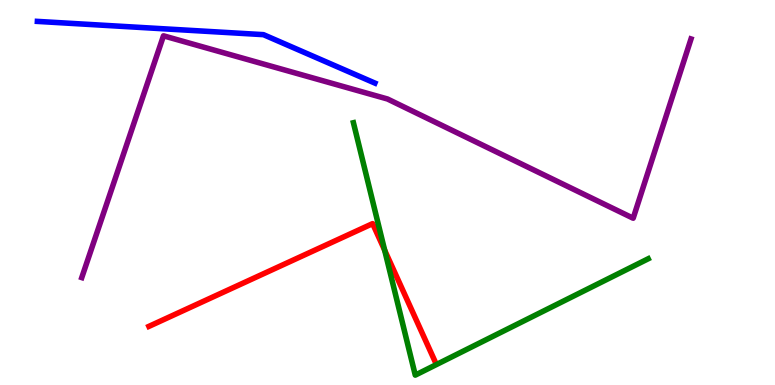[{'lines': ['blue', 'red'], 'intersections': []}, {'lines': ['green', 'red'], 'intersections': [{'x': 4.96, 'y': 3.5}]}, {'lines': ['purple', 'red'], 'intersections': []}, {'lines': ['blue', 'green'], 'intersections': []}, {'lines': ['blue', 'purple'], 'intersections': []}, {'lines': ['green', 'purple'], 'intersections': []}]